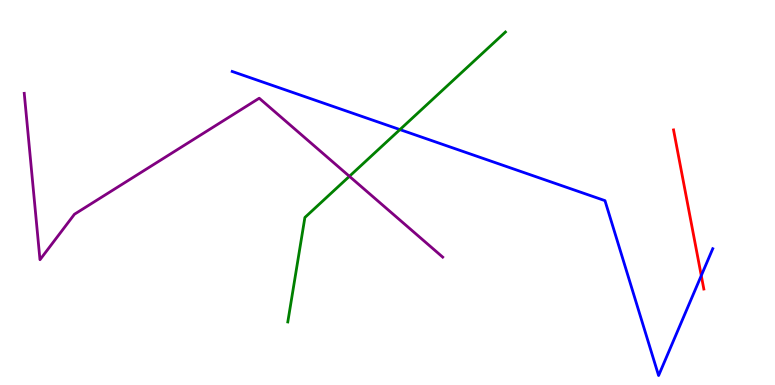[{'lines': ['blue', 'red'], 'intersections': [{'x': 9.05, 'y': 2.84}]}, {'lines': ['green', 'red'], 'intersections': []}, {'lines': ['purple', 'red'], 'intersections': []}, {'lines': ['blue', 'green'], 'intersections': [{'x': 5.16, 'y': 6.63}]}, {'lines': ['blue', 'purple'], 'intersections': []}, {'lines': ['green', 'purple'], 'intersections': [{'x': 4.51, 'y': 5.42}]}]